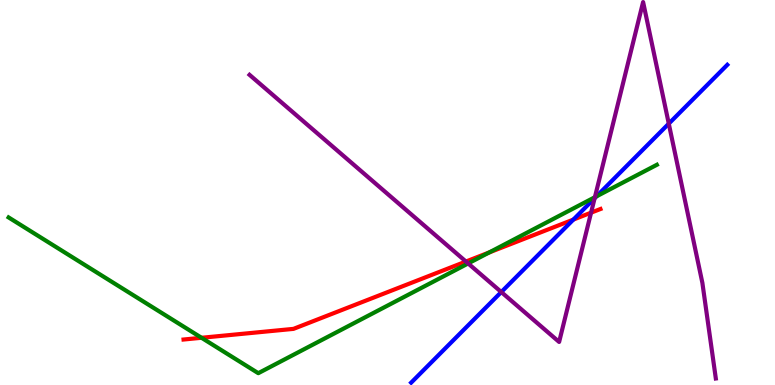[{'lines': ['blue', 'red'], 'intersections': [{'x': 7.4, 'y': 4.3}]}, {'lines': ['green', 'red'], 'intersections': [{'x': 2.6, 'y': 1.23}, {'x': 6.31, 'y': 3.44}]}, {'lines': ['purple', 'red'], 'intersections': [{'x': 6.01, 'y': 3.21}, {'x': 7.63, 'y': 4.48}]}, {'lines': ['blue', 'green'], 'intersections': [{'x': 7.7, 'y': 4.9}]}, {'lines': ['blue', 'purple'], 'intersections': [{'x': 6.47, 'y': 2.41}, {'x': 7.67, 'y': 4.85}, {'x': 8.63, 'y': 6.79}]}, {'lines': ['green', 'purple'], 'intersections': [{'x': 6.04, 'y': 3.16}, {'x': 7.68, 'y': 4.88}]}]